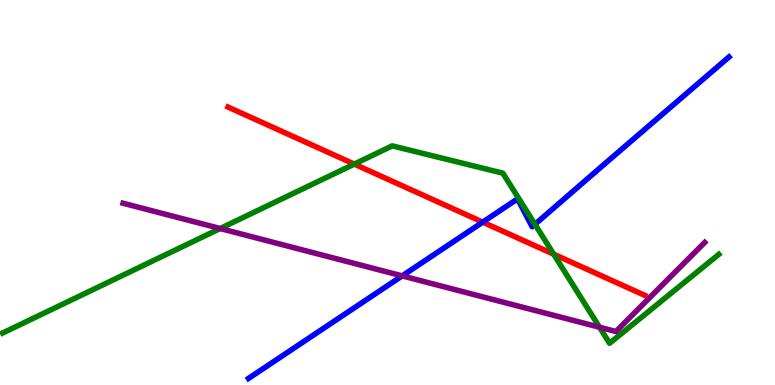[{'lines': ['blue', 'red'], 'intersections': [{'x': 6.23, 'y': 4.23}]}, {'lines': ['green', 'red'], 'intersections': [{'x': 4.57, 'y': 5.74}, {'x': 7.14, 'y': 3.4}]}, {'lines': ['purple', 'red'], 'intersections': []}, {'lines': ['blue', 'green'], 'intersections': [{'x': 6.9, 'y': 4.17}]}, {'lines': ['blue', 'purple'], 'intersections': [{'x': 5.19, 'y': 2.83}]}, {'lines': ['green', 'purple'], 'intersections': [{'x': 2.84, 'y': 4.06}, {'x': 7.74, 'y': 1.5}]}]